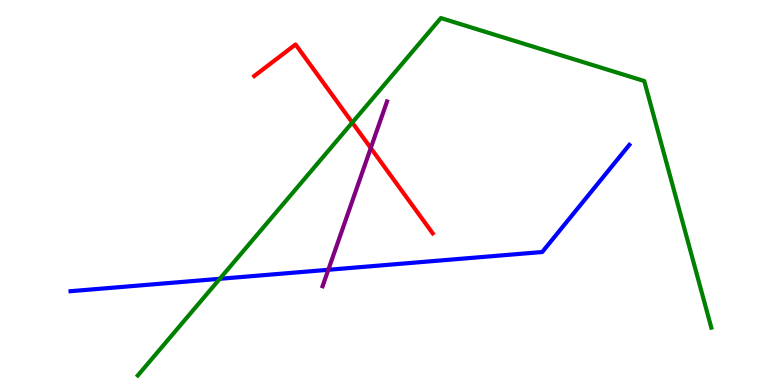[{'lines': ['blue', 'red'], 'intersections': []}, {'lines': ['green', 'red'], 'intersections': [{'x': 4.55, 'y': 6.82}]}, {'lines': ['purple', 'red'], 'intersections': [{'x': 4.78, 'y': 6.15}]}, {'lines': ['blue', 'green'], 'intersections': [{'x': 2.84, 'y': 2.76}]}, {'lines': ['blue', 'purple'], 'intersections': [{'x': 4.24, 'y': 2.99}]}, {'lines': ['green', 'purple'], 'intersections': []}]